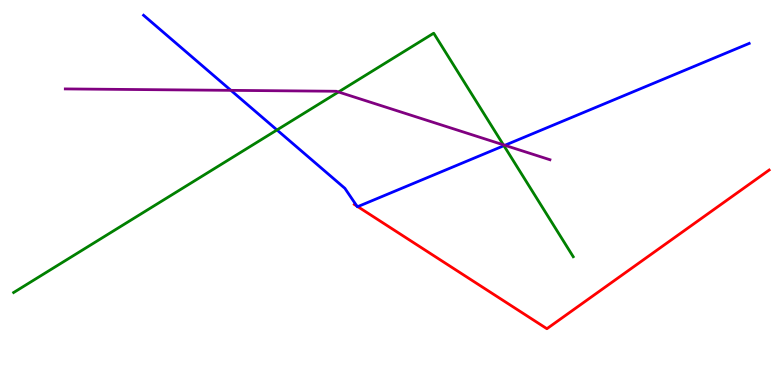[{'lines': ['blue', 'red'], 'intersections': [{'x': 4.6, 'y': 4.65}, {'x': 4.62, 'y': 4.63}]}, {'lines': ['green', 'red'], 'intersections': []}, {'lines': ['purple', 'red'], 'intersections': []}, {'lines': ['blue', 'green'], 'intersections': [{'x': 3.57, 'y': 6.62}, {'x': 6.5, 'y': 6.22}]}, {'lines': ['blue', 'purple'], 'intersections': [{'x': 2.98, 'y': 7.65}, {'x': 6.51, 'y': 6.23}]}, {'lines': ['green', 'purple'], 'intersections': [{'x': 4.37, 'y': 7.61}, {'x': 6.5, 'y': 6.24}]}]